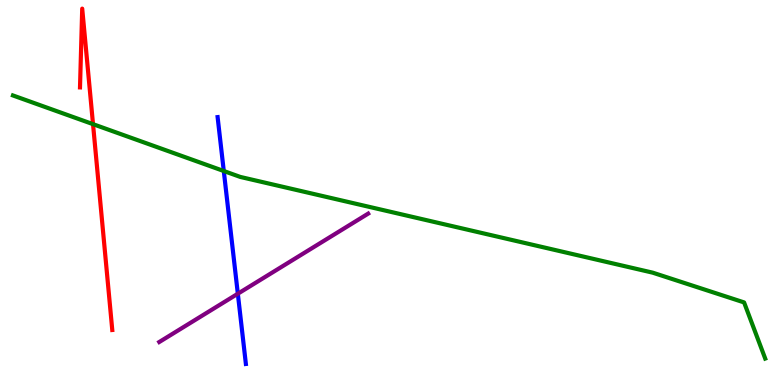[{'lines': ['blue', 'red'], 'intersections': []}, {'lines': ['green', 'red'], 'intersections': [{'x': 1.2, 'y': 6.78}]}, {'lines': ['purple', 'red'], 'intersections': []}, {'lines': ['blue', 'green'], 'intersections': [{'x': 2.89, 'y': 5.56}]}, {'lines': ['blue', 'purple'], 'intersections': [{'x': 3.07, 'y': 2.37}]}, {'lines': ['green', 'purple'], 'intersections': []}]